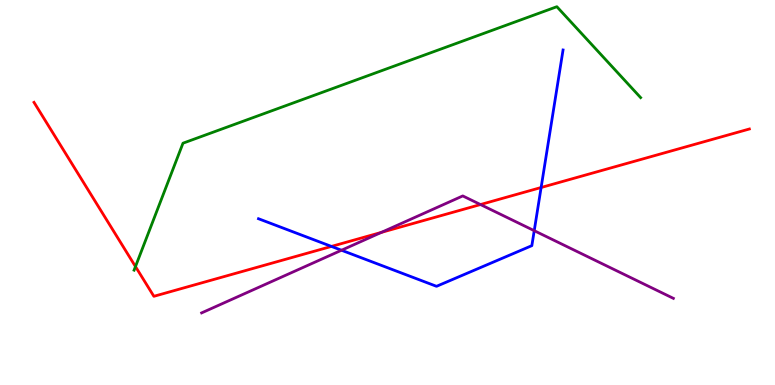[{'lines': ['blue', 'red'], 'intersections': [{'x': 4.28, 'y': 3.6}, {'x': 6.98, 'y': 5.13}]}, {'lines': ['green', 'red'], 'intersections': [{'x': 1.75, 'y': 3.08}]}, {'lines': ['purple', 'red'], 'intersections': [{'x': 4.92, 'y': 3.96}, {'x': 6.2, 'y': 4.69}]}, {'lines': ['blue', 'green'], 'intersections': []}, {'lines': ['blue', 'purple'], 'intersections': [{'x': 4.41, 'y': 3.5}, {'x': 6.89, 'y': 4.01}]}, {'lines': ['green', 'purple'], 'intersections': []}]